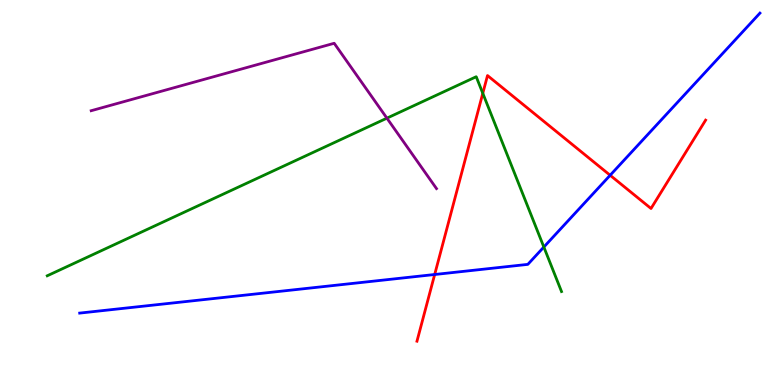[{'lines': ['blue', 'red'], 'intersections': [{'x': 5.61, 'y': 2.87}, {'x': 7.87, 'y': 5.45}]}, {'lines': ['green', 'red'], 'intersections': [{'x': 6.23, 'y': 7.58}]}, {'lines': ['purple', 'red'], 'intersections': []}, {'lines': ['blue', 'green'], 'intersections': [{'x': 7.02, 'y': 3.58}]}, {'lines': ['blue', 'purple'], 'intersections': []}, {'lines': ['green', 'purple'], 'intersections': [{'x': 4.99, 'y': 6.93}]}]